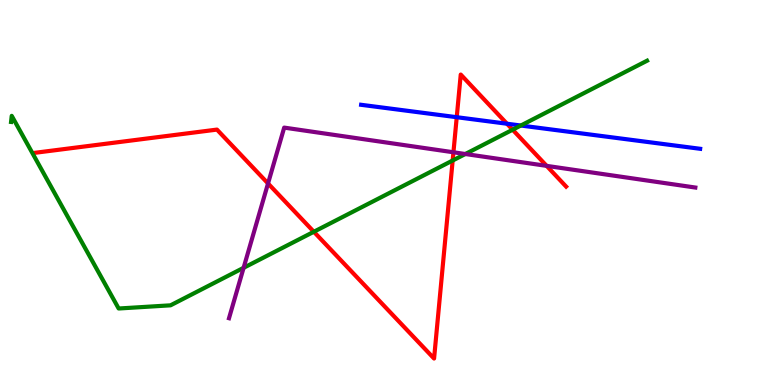[{'lines': ['blue', 'red'], 'intersections': [{'x': 5.89, 'y': 6.96}, {'x': 6.54, 'y': 6.79}]}, {'lines': ['green', 'red'], 'intersections': [{'x': 4.05, 'y': 3.98}, {'x': 5.84, 'y': 5.83}, {'x': 6.61, 'y': 6.63}]}, {'lines': ['purple', 'red'], 'intersections': [{'x': 3.46, 'y': 5.23}, {'x': 5.85, 'y': 6.04}, {'x': 7.05, 'y': 5.69}]}, {'lines': ['blue', 'green'], 'intersections': [{'x': 6.72, 'y': 6.74}]}, {'lines': ['blue', 'purple'], 'intersections': []}, {'lines': ['green', 'purple'], 'intersections': [{'x': 3.14, 'y': 3.04}, {'x': 6.0, 'y': 6.0}]}]